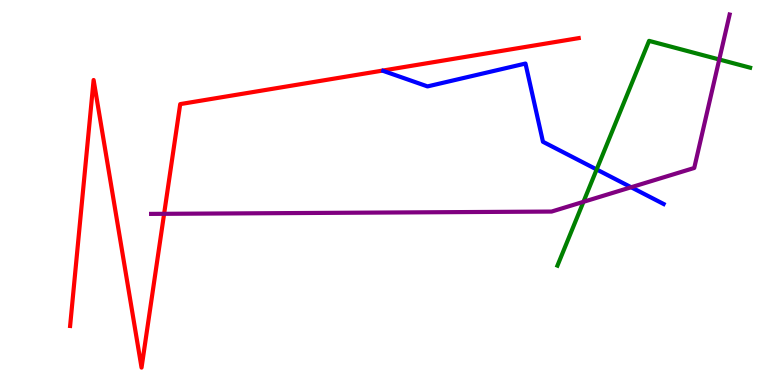[{'lines': ['blue', 'red'], 'intersections': []}, {'lines': ['green', 'red'], 'intersections': []}, {'lines': ['purple', 'red'], 'intersections': [{'x': 2.12, 'y': 4.45}]}, {'lines': ['blue', 'green'], 'intersections': [{'x': 7.7, 'y': 5.6}]}, {'lines': ['blue', 'purple'], 'intersections': [{'x': 8.14, 'y': 5.14}]}, {'lines': ['green', 'purple'], 'intersections': [{'x': 7.53, 'y': 4.76}, {'x': 9.28, 'y': 8.45}]}]